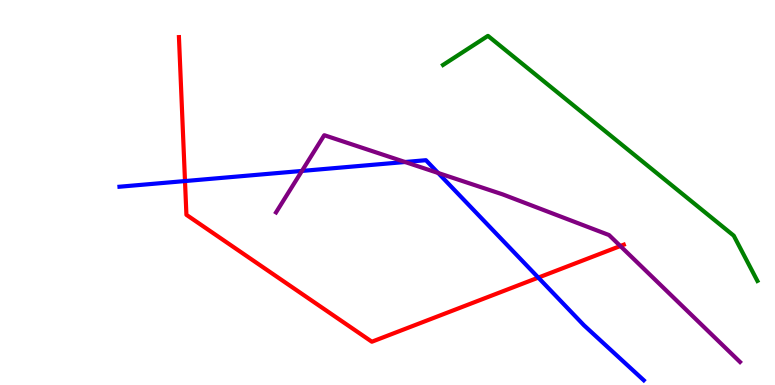[{'lines': ['blue', 'red'], 'intersections': [{'x': 2.39, 'y': 5.3}, {'x': 6.95, 'y': 2.79}]}, {'lines': ['green', 'red'], 'intersections': []}, {'lines': ['purple', 'red'], 'intersections': [{'x': 8.0, 'y': 3.61}]}, {'lines': ['blue', 'green'], 'intersections': []}, {'lines': ['blue', 'purple'], 'intersections': [{'x': 3.9, 'y': 5.56}, {'x': 5.23, 'y': 5.79}, {'x': 5.65, 'y': 5.51}]}, {'lines': ['green', 'purple'], 'intersections': []}]